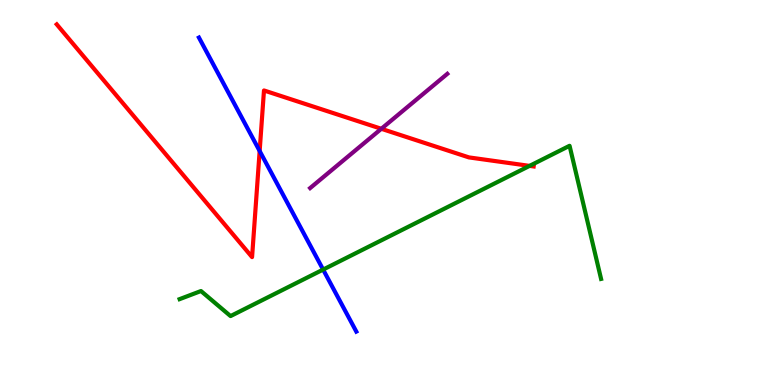[{'lines': ['blue', 'red'], 'intersections': [{'x': 3.35, 'y': 6.08}]}, {'lines': ['green', 'red'], 'intersections': [{'x': 6.83, 'y': 5.69}]}, {'lines': ['purple', 'red'], 'intersections': [{'x': 4.92, 'y': 6.65}]}, {'lines': ['blue', 'green'], 'intersections': [{'x': 4.17, 'y': 3.0}]}, {'lines': ['blue', 'purple'], 'intersections': []}, {'lines': ['green', 'purple'], 'intersections': []}]